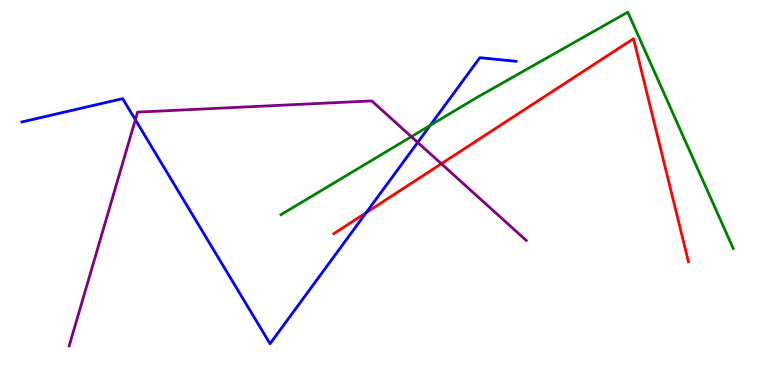[{'lines': ['blue', 'red'], 'intersections': [{'x': 4.73, 'y': 4.48}]}, {'lines': ['green', 'red'], 'intersections': []}, {'lines': ['purple', 'red'], 'intersections': [{'x': 5.69, 'y': 5.75}]}, {'lines': ['blue', 'green'], 'intersections': [{'x': 5.55, 'y': 6.74}]}, {'lines': ['blue', 'purple'], 'intersections': [{'x': 1.75, 'y': 6.89}, {'x': 5.39, 'y': 6.3}]}, {'lines': ['green', 'purple'], 'intersections': [{'x': 5.31, 'y': 6.45}]}]